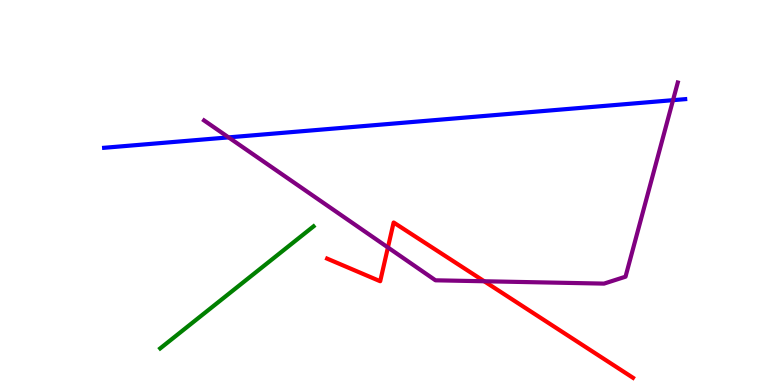[{'lines': ['blue', 'red'], 'intersections': []}, {'lines': ['green', 'red'], 'intersections': []}, {'lines': ['purple', 'red'], 'intersections': [{'x': 5.01, 'y': 3.57}, {'x': 6.25, 'y': 2.69}]}, {'lines': ['blue', 'green'], 'intersections': []}, {'lines': ['blue', 'purple'], 'intersections': [{'x': 2.95, 'y': 6.43}, {'x': 8.68, 'y': 7.4}]}, {'lines': ['green', 'purple'], 'intersections': []}]